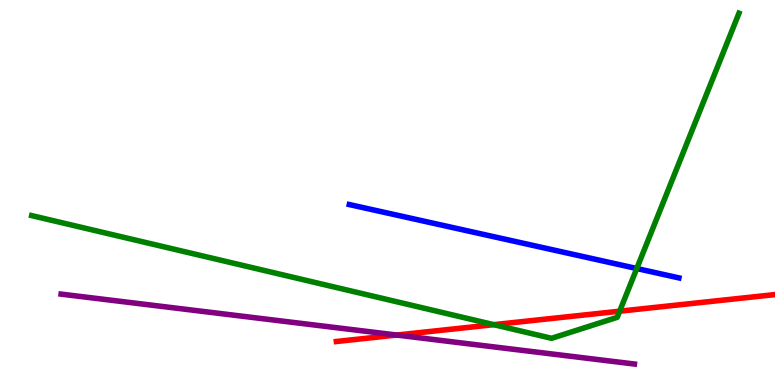[{'lines': ['blue', 'red'], 'intersections': []}, {'lines': ['green', 'red'], 'intersections': [{'x': 6.37, 'y': 1.57}, {'x': 8.0, 'y': 1.92}]}, {'lines': ['purple', 'red'], 'intersections': [{'x': 5.12, 'y': 1.3}]}, {'lines': ['blue', 'green'], 'intersections': [{'x': 8.22, 'y': 3.03}]}, {'lines': ['blue', 'purple'], 'intersections': []}, {'lines': ['green', 'purple'], 'intersections': []}]